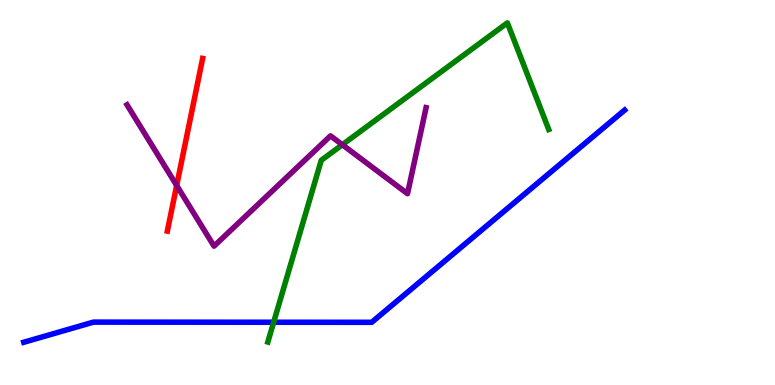[{'lines': ['blue', 'red'], 'intersections': []}, {'lines': ['green', 'red'], 'intersections': []}, {'lines': ['purple', 'red'], 'intersections': [{'x': 2.28, 'y': 5.18}]}, {'lines': ['blue', 'green'], 'intersections': [{'x': 3.53, 'y': 1.63}]}, {'lines': ['blue', 'purple'], 'intersections': []}, {'lines': ['green', 'purple'], 'intersections': [{'x': 4.42, 'y': 6.24}]}]